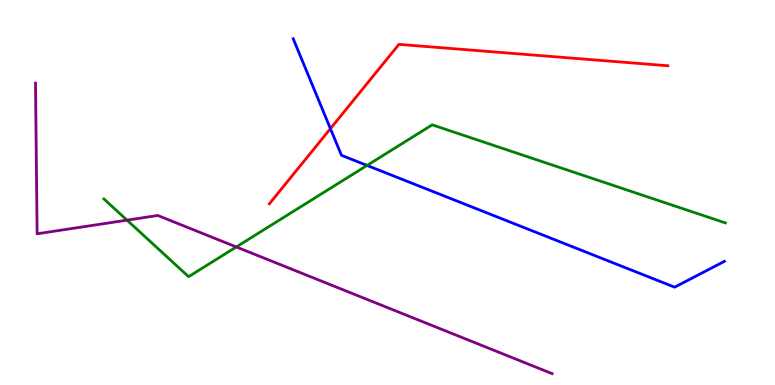[{'lines': ['blue', 'red'], 'intersections': [{'x': 4.26, 'y': 6.66}]}, {'lines': ['green', 'red'], 'intersections': []}, {'lines': ['purple', 'red'], 'intersections': []}, {'lines': ['blue', 'green'], 'intersections': [{'x': 4.74, 'y': 5.7}]}, {'lines': ['blue', 'purple'], 'intersections': []}, {'lines': ['green', 'purple'], 'intersections': [{'x': 1.64, 'y': 4.28}, {'x': 3.05, 'y': 3.59}]}]